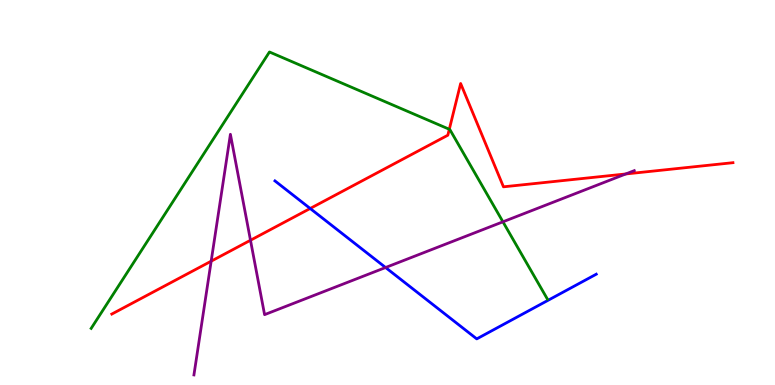[{'lines': ['blue', 'red'], 'intersections': [{'x': 4.0, 'y': 4.58}]}, {'lines': ['green', 'red'], 'intersections': [{'x': 5.8, 'y': 6.64}]}, {'lines': ['purple', 'red'], 'intersections': [{'x': 2.72, 'y': 3.22}, {'x': 3.23, 'y': 3.76}, {'x': 8.07, 'y': 5.48}]}, {'lines': ['blue', 'green'], 'intersections': []}, {'lines': ['blue', 'purple'], 'intersections': [{'x': 4.98, 'y': 3.05}]}, {'lines': ['green', 'purple'], 'intersections': [{'x': 6.49, 'y': 4.24}]}]